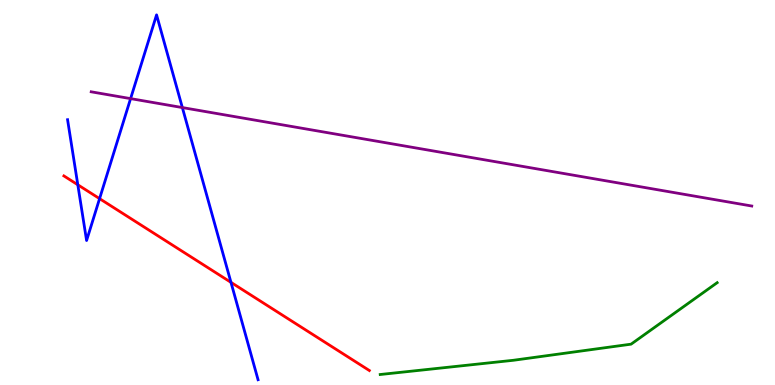[{'lines': ['blue', 'red'], 'intersections': [{'x': 1.0, 'y': 5.2}, {'x': 1.28, 'y': 4.84}, {'x': 2.98, 'y': 2.67}]}, {'lines': ['green', 'red'], 'intersections': []}, {'lines': ['purple', 'red'], 'intersections': []}, {'lines': ['blue', 'green'], 'intersections': []}, {'lines': ['blue', 'purple'], 'intersections': [{'x': 1.69, 'y': 7.44}, {'x': 2.35, 'y': 7.21}]}, {'lines': ['green', 'purple'], 'intersections': []}]